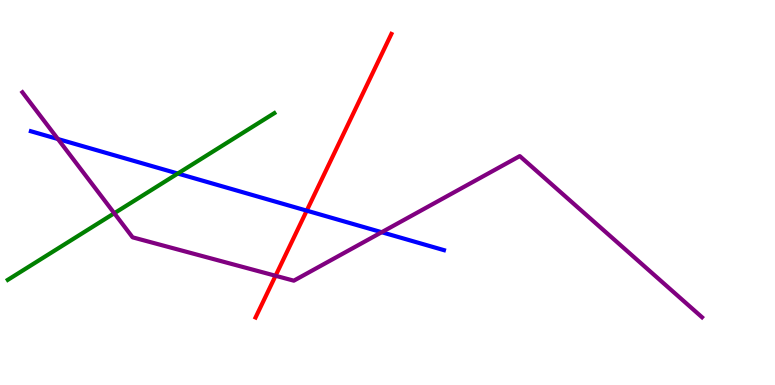[{'lines': ['blue', 'red'], 'intersections': [{'x': 3.96, 'y': 4.53}]}, {'lines': ['green', 'red'], 'intersections': []}, {'lines': ['purple', 'red'], 'intersections': [{'x': 3.56, 'y': 2.84}]}, {'lines': ['blue', 'green'], 'intersections': [{'x': 2.29, 'y': 5.49}]}, {'lines': ['blue', 'purple'], 'intersections': [{'x': 0.747, 'y': 6.39}, {'x': 4.93, 'y': 3.97}]}, {'lines': ['green', 'purple'], 'intersections': [{'x': 1.47, 'y': 4.46}]}]